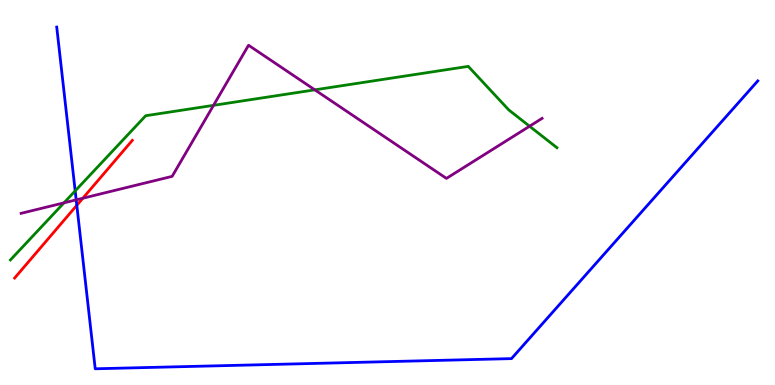[{'lines': ['blue', 'red'], 'intersections': [{'x': 0.991, 'y': 4.67}]}, {'lines': ['green', 'red'], 'intersections': []}, {'lines': ['purple', 'red'], 'intersections': [{'x': 1.07, 'y': 4.85}]}, {'lines': ['blue', 'green'], 'intersections': [{'x': 0.97, 'y': 5.04}]}, {'lines': ['blue', 'purple'], 'intersections': [{'x': 0.983, 'y': 4.81}]}, {'lines': ['green', 'purple'], 'intersections': [{'x': 0.826, 'y': 4.73}, {'x': 2.76, 'y': 7.26}, {'x': 4.06, 'y': 7.67}, {'x': 6.83, 'y': 6.72}]}]